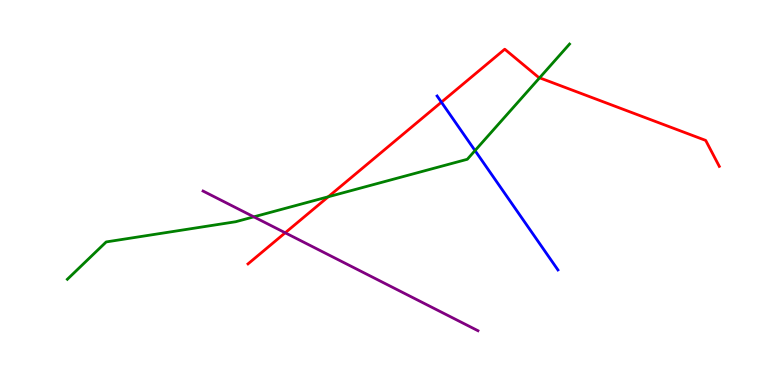[{'lines': ['blue', 'red'], 'intersections': [{'x': 5.7, 'y': 7.35}]}, {'lines': ['green', 'red'], 'intersections': [{'x': 4.24, 'y': 4.89}, {'x': 6.96, 'y': 7.98}]}, {'lines': ['purple', 'red'], 'intersections': [{'x': 3.68, 'y': 3.95}]}, {'lines': ['blue', 'green'], 'intersections': [{'x': 6.13, 'y': 6.09}]}, {'lines': ['blue', 'purple'], 'intersections': []}, {'lines': ['green', 'purple'], 'intersections': [{'x': 3.28, 'y': 4.37}]}]